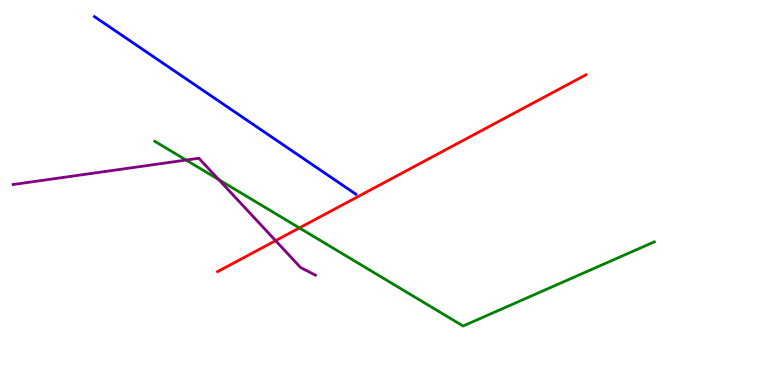[{'lines': ['blue', 'red'], 'intersections': []}, {'lines': ['green', 'red'], 'intersections': [{'x': 3.86, 'y': 4.08}]}, {'lines': ['purple', 'red'], 'intersections': [{'x': 3.56, 'y': 3.75}]}, {'lines': ['blue', 'green'], 'intersections': []}, {'lines': ['blue', 'purple'], 'intersections': []}, {'lines': ['green', 'purple'], 'intersections': [{'x': 2.4, 'y': 5.84}, {'x': 2.82, 'y': 5.33}]}]